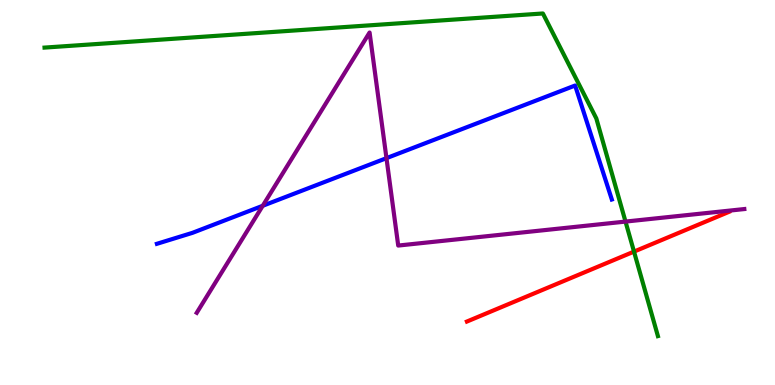[{'lines': ['blue', 'red'], 'intersections': []}, {'lines': ['green', 'red'], 'intersections': [{'x': 8.18, 'y': 3.46}]}, {'lines': ['purple', 'red'], 'intersections': []}, {'lines': ['blue', 'green'], 'intersections': []}, {'lines': ['blue', 'purple'], 'intersections': [{'x': 3.39, 'y': 4.65}, {'x': 4.99, 'y': 5.89}]}, {'lines': ['green', 'purple'], 'intersections': [{'x': 8.07, 'y': 4.24}]}]